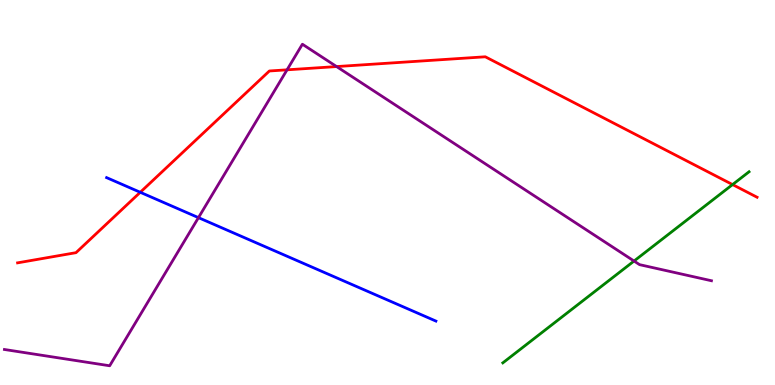[{'lines': ['blue', 'red'], 'intersections': [{'x': 1.81, 'y': 5.01}]}, {'lines': ['green', 'red'], 'intersections': [{'x': 9.45, 'y': 5.21}]}, {'lines': ['purple', 'red'], 'intersections': [{'x': 3.7, 'y': 8.19}, {'x': 4.34, 'y': 8.27}]}, {'lines': ['blue', 'green'], 'intersections': []}, {'lines': ['blue', 'purple'], 'intersections': [{'x': 2.56, 'y': 4.35}]}, {'lines': ['green', 'purple'], 'intersections': [{'x': 8.18, 'y': 3.22}]}]